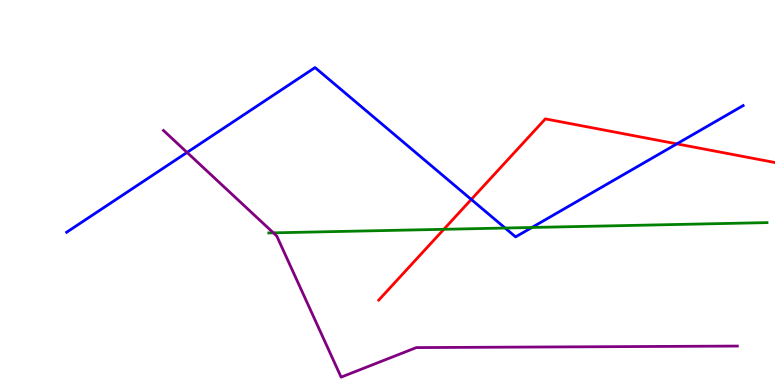[{'lines': ['blue', 'red'], 'intersections': [{'x': 6.08, 'y': 4.82}, {'x': 8.73, 'y': 6.26}]}, {'lines': ['green', 'red'], 'intersections': [{'x': 5.73, 'y': 4.04}]}, {'lines': ['purple', 'red'], 'intersections': []}, {'lines': ['blue', 'green'], 'intersections': [{'x': 6.52, 'y': 4.08}, {'x': 6.86, 'y': 4.09}]}, {'lines': ['blue', 'purple'], 'intersections': [{'x': 2.41, 'y': 6.04}]}, {'lines': ['green', 'purple'], 'intersections': [{'x': 3.53, 'y': 3.95}]}]